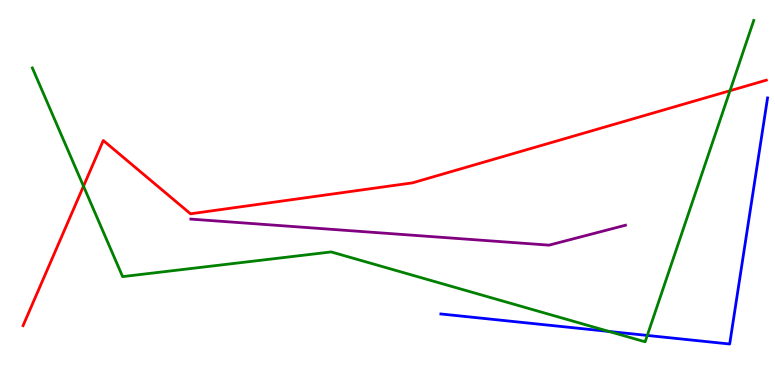[{'lines': ['blue', 'red'], 'intersections': []}, {'lines': ['green', 'red'], 'intersections': [{'x': 1.08, 'y': 5.16}, {'x': 9.42, 'y': 7.64}]}, {'lines': ['purple', 'red'], 'intersections': []}, {'lines': ['blue', 'green'], 'intersections': [{'x': 7.86, 'y': 1.39}, {'x': 8.35, 'y': 1.29}]}, {'lines': ['blue', 'purple'], 'intersections': []}, {'lines': ['green', 'purple'], 'intersections': []}]